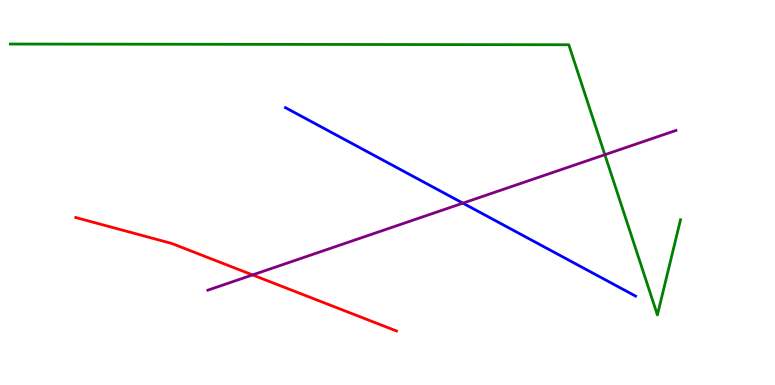[{'lines': ['blue', 'red'], 'intersections': []}, {'lines': ['green', 'red'], 'intersections': []}, {'lines': ['purple', 'red'], 'intersections': [{'x': 3.26, 'y': 2.86}]}, {'lines': ['blue', 'green'], 'intersections': []}, {'lines': ['blue', 'purple'], 'intersections': [{'x': 5.97, 'y': 4.72}]}, {'lines': ['green', 'purple'], 'intersections': [{'x': 7.8, 'y': 5.98}]}]